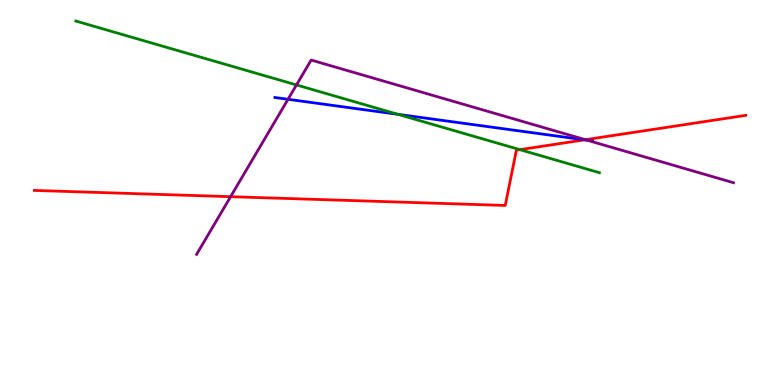[{'lines': ['blue', 'red'], 'intersections': [{'x': 7.54, 'y': 6.37}]}, {'lines': ['green', 'red'], 'intersections': [{'x': 6.71, 'y': 6.11}]}, {'lines': ['purple', 'red'], 'intersections': [{'x': 2.98, 'y': 4.89}, {'x': 7.55, 'y': 6.37}]}, {'lines': ['blue', 'green'], 'intersections': [{'x': 5.13, 'y': 7.03}]}, {'lines': ['blue', 'purple'], 'intersections': [{'x': 3.72, 'y': 7.42}, {'x': 7.58, 'y': 6.36}]}, {'lines': ['green', 'purple'], 'intersections': [{'x': 3.83, 'y': 7.79}]}]